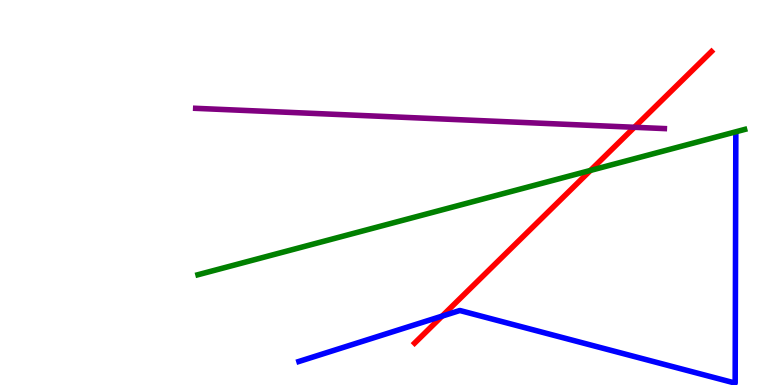[{'lines': ['blue', 'red'], 'intersections': [{'x': 5.7, 'y': 1.79}]}, {'lines': ['green', 'red'], 'intersections': [{'x': 7.62, 'y': 5.57}]}, {'lines': ['purple', 'red'], 'intersections': [{'x': 8.19, 'y': 6.69}]}, {'lines': ['blue', 'green'], 'intersections': []}, {'lines': ['blue', 'purple'], 'intersections': []}, {'lines': ['green', 'purple'], 'intersections': []}]